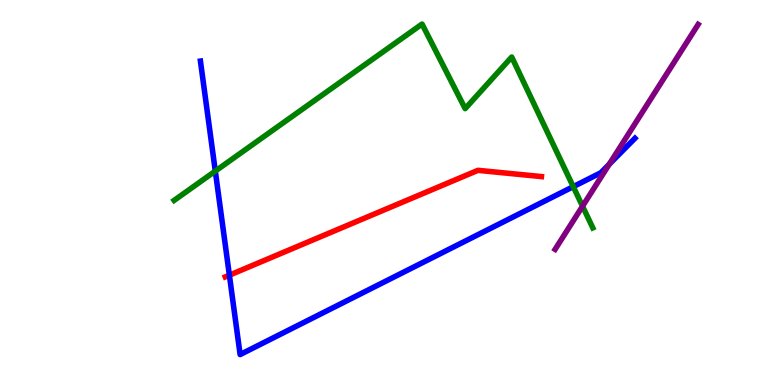[{'lines': ['blue', 'red'], 'intersections': [{'x': 2.96, 'y': 2.85}]}, {'lines': ['green', 'red'], 'intersections': []}, {'lines': ['purple', 'red'], 'intersections': []}, {'lines': ['blue', 'green'], 'intersections': [{'x': 2.78, 'y': 5.56}, {'x': 7.4, 'y': 5.15}]}, {'lines': ['blue', 'purple'], 'intersections': [{'x': 7.86, 'y': 5.73}]}, {'lines': ['green', 'purple'], 'intersections': [{'x': 7.52, 'y': 4.64}]}]